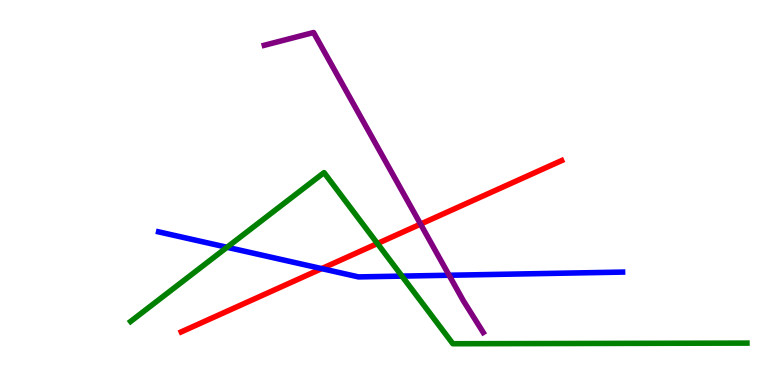[{'lines': ['blue', 'red'], 'intersections': [{'x': 4.15, 'y': 3.02}]}, {'lines': ['green', 'red'], 'intersections': [{'x': 4.87, 'y': 3.67}]}, {'lines': ['purple', 'red'], 'intersections': [{'x': 5.43, 'y': 4.18}]}, {'lines': ['blue', 'green'], 'intersections': [{'x': 2.93, 'y': 3.58}, {'x': 5.19, 'y': 2.83}]}, {'lines': ['blue', 'purple'], 'intersections': [{'x': 5.8, 'y': 2.85}]}, {'lines': ['green', 'purple'], 'intersections': []}]